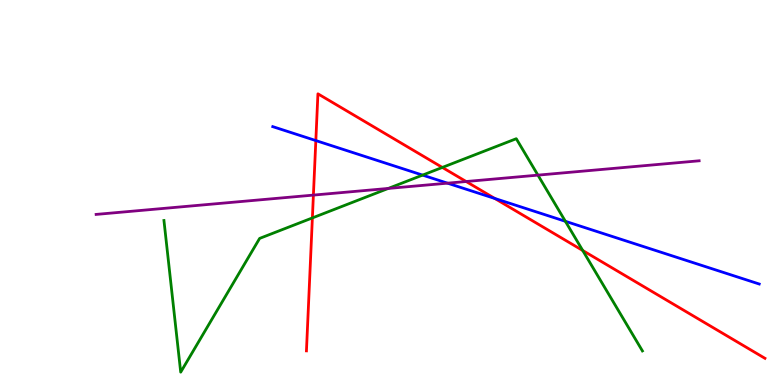[{'lines': ['blue', 'red'], 'intersections': [{'x': 4.08, 'y': 6.35}, {'x': 6.38, 'y': 4.85}]}, {'lines': ['green', 'red'], 'intersections': [{'x': 4.03, 'y': 4.34}, {'x': 5.71, 'y': 5.65}, {'x': 7.52, 'y': 3.49}]}, {'lines': ['purple', 'red'], 'intersections': [{'x': 4.04, 'y': 4.93}, {'x': 6.01, 'y': 5.29}]}, {'lines': ['blue', 'green'], 'intersections': [{'x': 5.45, 'y': 5.45}, {'x': 7.3, 'y': 4.25}]}, {'lines': ['blue', 'purple'], 'intersections': [{'x': 5.77, 'y': 5.24}]}, {'lines': ['green', 'purple'], 'intersections': [{'x': 5.01, 'y': 5.11}, {'x': 6.94, 'y': 5.45}]}]